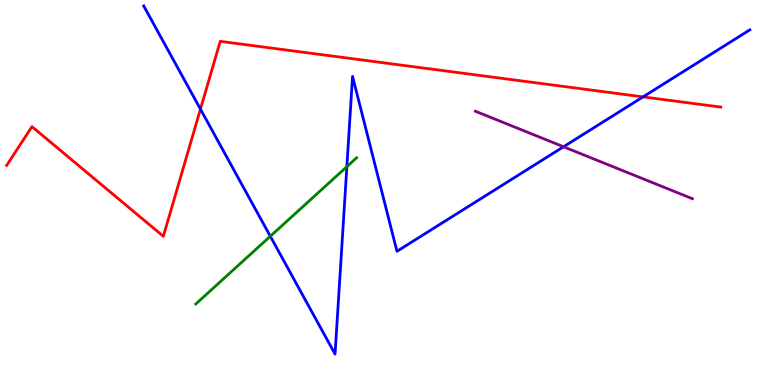[{'lines': ['blue', 'red'], 'intersections': [{'x': 2.59, 'y': 7.17}, {'x': 8.3, 'y': 7.48}]}, {'lines': ['green', 'red'], 'intersections': []}, {'lines': ['purple', 'red'], 'intersections': []}, {'lines': ['blue', 'green'], 'intersections': [{'x': 3.49, 'y': 3.86}, {'x': 4.48, 'y': 5.67}]}, {'lines': ['blue', 'purple'], 'intersections': [{'x': 7.27, 'y': 6.19}]}, {'lines': ['green', 'purple'], 'intersections': []}]